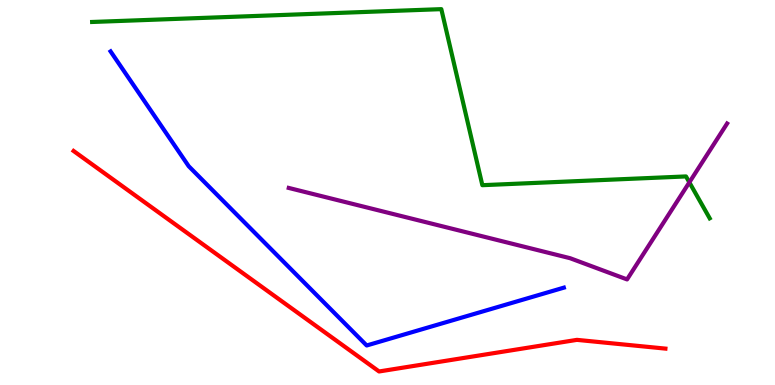[{'lines': ['blue', 'red'], 'intersections': []}, {'lines': ['green', 'red'], 'intersections': []}, {'lines': ['purple', 'red'], 'intersections': []}, {'lines': ['blue', 'green'], 'intersections': []}, {'lines': ['blue', 'purple'], 'intersections': []}, {'lines': ['green', 'purple'], 'intersections': [{'x': 8.89, 'y': 5.26}]}]